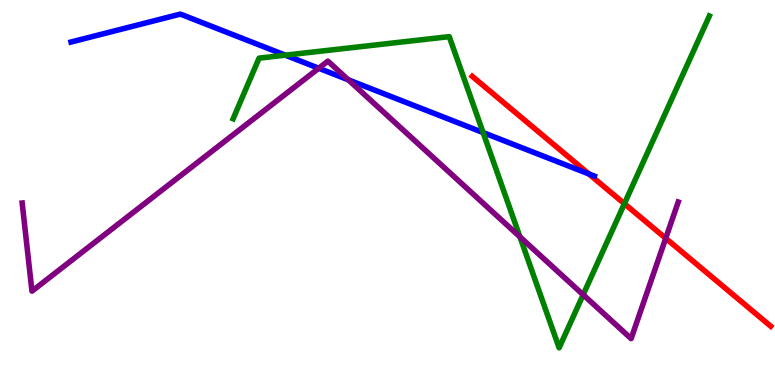[{'lines': ['blue', 'red'], 'intersections': [{'x': 7.6, 'y': 5.48}]}, {'lines': ['green', 'red'], 'intersections': [{'x': 8.06, 'y': 4.71}]}, {'lines': ['purple', 'red'], 'intersections': [{'x': 8.59, 'y': 3.81}]}, {'lines': ['blue', 'green'], 'intersections': [{'x': 3.68, 'y': 8.57}, {'x': 6.23, 'y': 6.56}]}, {'lines': ['blue', 'purple'], 'intersections': [{'x': 4.11, 'y': 8.23}, {'x': 4.49, 'y': 7.93}]}, {'lines': ['green', 'purple'], 'intersections': [{'x': 6.71, 'y': 3.85}, {'x': 7.52, 'y': 2.34}]}]